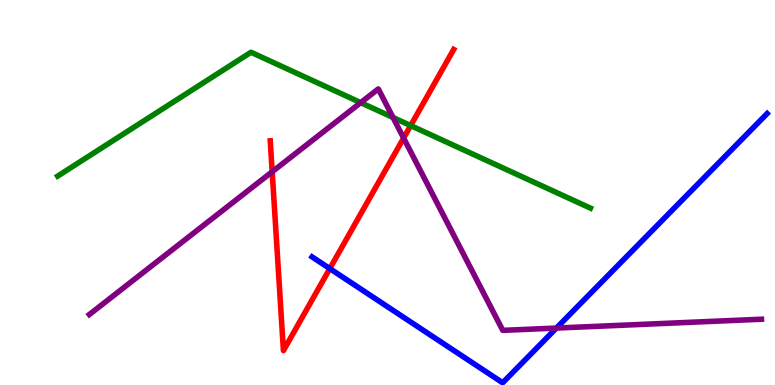[{'lines': ['blue', 'red'], 'intersections': [{'x': 4.26, 'y': 3.02}]}, {'lines': ['green', 'red'], 'intersections': [{'x': 5.3, 'y': 6.74}]}, {'lines': ['purple', 'red'], 'intersections': [{'x': 3.51, 'y': 5.54}, {'x': 5.21, 'y': 6.41}]}, {'lines': ['blue', 'green'], 'intersections': []}, {'lines': ['blue', 'purple'], 'intersections': [{'x': 7.18, 'y': 1.48}]}, {'lines': ['green', 'purple'], 'intersections': [{'x': 4.65, 'y': 7.33}, {'x': 5.07, 'y': 6.95}]}]